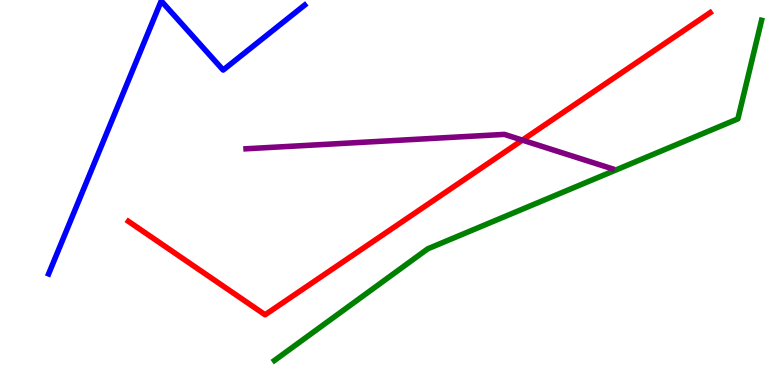[{'lines': ['blue', 'red'], 'intersections': []}, {'lines': ['green', 'red'], 'intersections': []}, {'lines': ['purple', 'red'], 'intersections': [{'x': 6.74, 'y': 6.36}]}, {'lines': ['blue', 'green'], 'intersections': []}, {'lines': ['blue', 'purple'], 'intersections': []}, {'lines': ['green', 'purple'], 'intersections': []}]